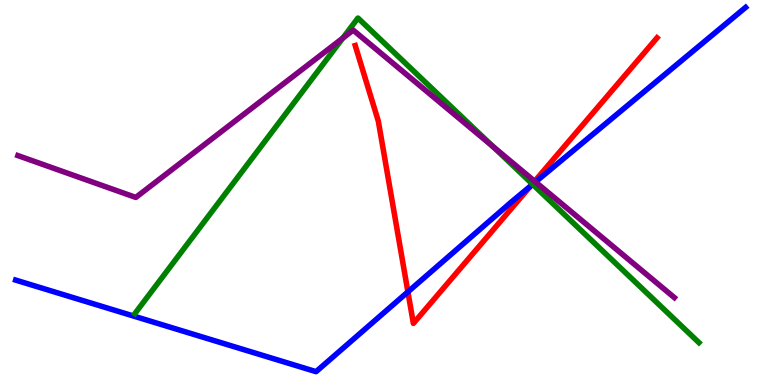[{'lines': ['blue', 'red'], 'intersections': [{'x': 5.26, 'y': 2.42}, {'x': 6.85, 'y': 5.17}]}, {'lines': ['green', 'red'], 'intersections': [{'x': 6.87, 'y': 5.22}]}, {'lines': ['purple', 'red'], 'intersections': [{'x': 6.9, 'y': 5.29}]}, {'lines': ['blue', 'green'], 'intersections': [{'x': 6.87, 'y': 5.21}]}, {'lines': ['blue', 'purple'], 'intersections': [{'x': 6.91, 'y': 5.27}]}, {'lines': ['green', 'purple'], 'intersections': [{'x': 4.42, 'y': 9.01}, {'x': 6.36, 'y': 6.2}]}]